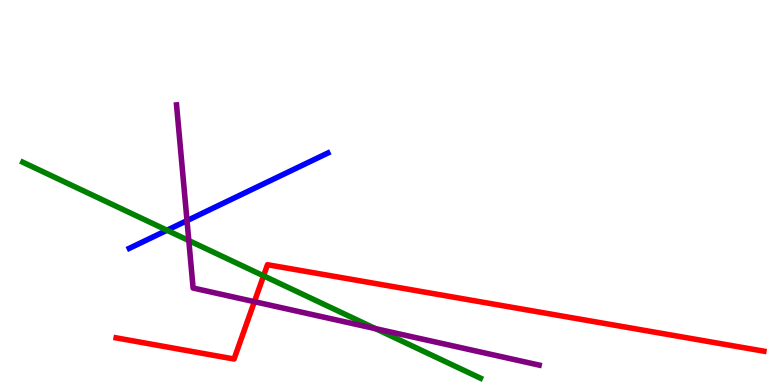[{'lines': ['blue', 'red'], 'intersections': []}, {'lines': ['green', 'red'], 'intersections': [{'x': 3.4, 'y': 2.84}]}, {'lines': ['purple', 'red'], 'intersections': [{'x': 3.28, 'y': 2.16}]}, {'lines': ['blue', 'green'], 'intersections': [{'x': 2.15, 'y': 4.02}]}, {'lines': ['blue', 'purple'], 'intersections': [{'x': 2.41, 'y': 4.27}]}, {'lines': ['green', 'purple'], 'intersections': [{'x': 2.44, 'y': 3.75}, {'x': 4.85, 'y': 1.46}]}]